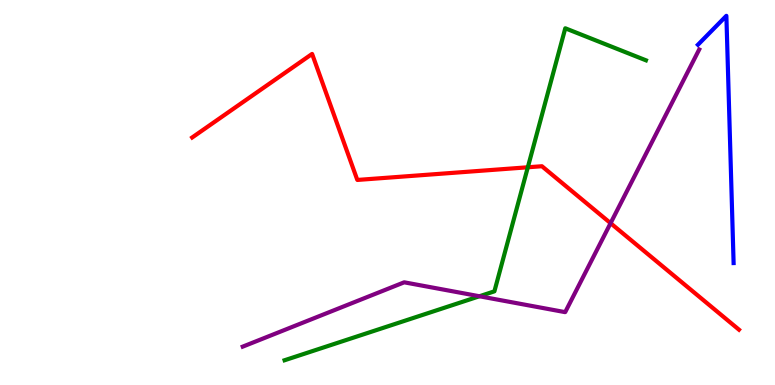[{'lines': ['blue', 'red'], 'intersections': []}, {'lines': ['green', 'red'], 'intersections': [{'x': 6.81, 'y': 5.66}]}, {'lines': ['purple', 'red'], 'intersections': [{'x': 7.88, 'y': 4.2}]}, {'lines': ['blue', 'green'], 'intersections': []}, {'lines': ['blue', 'purple'], 'intersections': []}, {'lines': ['green', 'purple'], 'intersections': [{'x': 6.19, 'y': 2.31}]}]